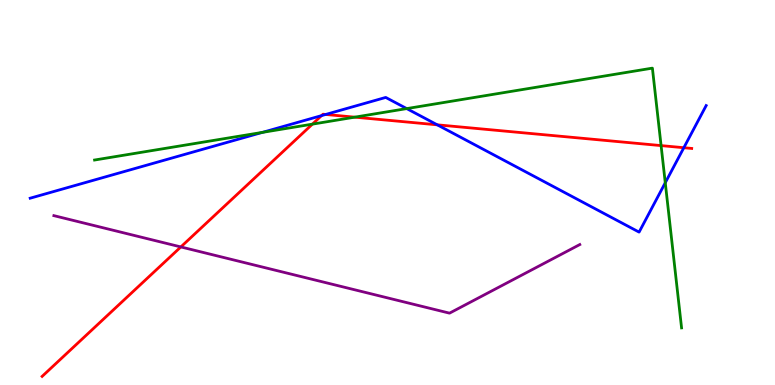[{'lines': ['blue', 'red'], 'intersections': [{'x': 4.15, 'y': 7.0}, {'x': 4.2, 'y': 7.03}, {'x': 5.64, 'y': 6.76}, {'x': 8.82, 'y': 6.16}]}, {'lines': ['green', 'red'], 'intersections': [{'x': 4.03, 'y': 6.78}, {'x': 4.58, 'y': 6.96}, {'x': 8.53, 'y': 6.22}]}, {'lines': ['purple', 'red'], 'intersections': [{'x': 2.33, 'y': 3.59}]}, {'lines': ['blue', 'green'], 'intersections': [{'x': 3.39, 'y': 6.56}, {'x': 5.25, 'y': 7.18}, {'x': 8.58, 'y': 5.25}]}, {'lines': ['blue', 'purple'], 'intersections': []}, {'lines': ['green', 'purple'], 'intersections': []}]